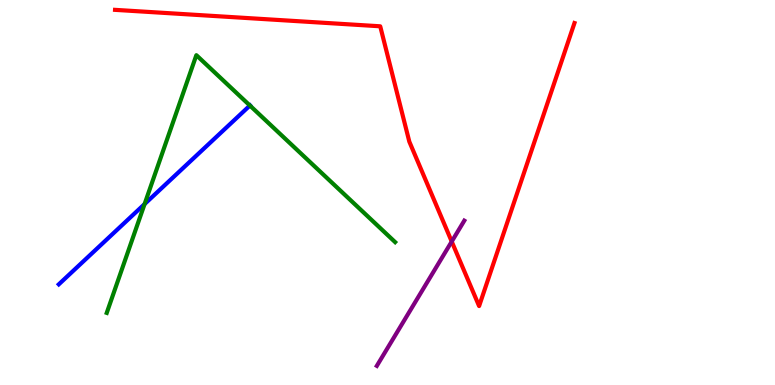[{'lines': ['blue', 'red'], 'intersections': []}, {'lines': ['green', 'red'], 'intersections': []}, {'lines': ['purple', 'red'], 'intersections': [{'x': 5.83, 'y': 3.73}]}, {'lines': ['blue', 'green'], 'intersections': [{'x': 1.87, 'y': 4.7}, {'x': 3.22, 'y': 7.26}]}, {'lines': ['blue', 'purple'], 'intersections': []}, {'lines': ['green', 'purple'], 'intersections': []}]